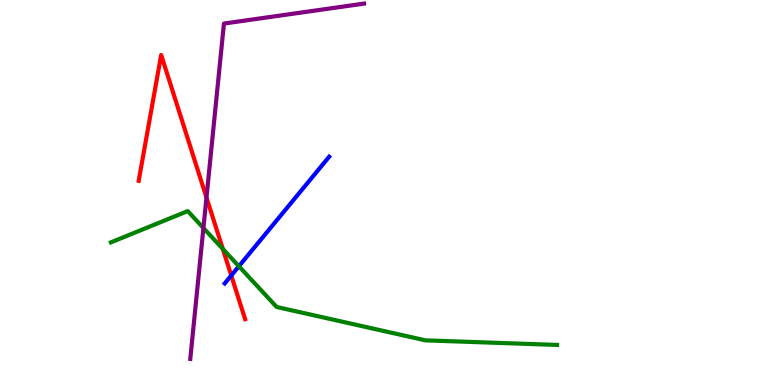[{'lines': ['blue', 'red'], 'intersections': [{'x': 2.98, 'y': 2.84}]}, {'lines': ['green', 'red'], 'intersections': [{'x': 2.87, 'y': 3.53}]}, {'lines': ['purple', 'red'], 'intersections': [{'x': 2.66, 'y': 4.87}]}, {'lines': ['blue', 'green'], 'intersections': [{'x': 3.08, 'y': 3.08}]}, {'lines': ['blue', 'purple'], 'intersections': []}, {'lines': ['green', 'purple'], 'intersections': [{'x': 2.62, 'y': 4.08}]}]